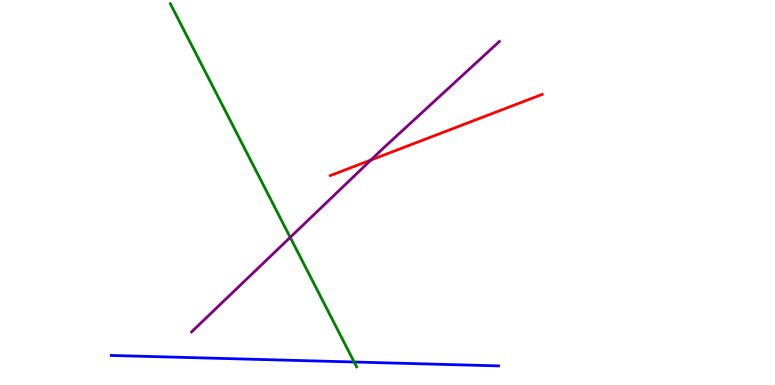[{'lines': ['blue', 'red'], 'intersections': []}, {'lines': ['green', 'red'], 'intersections': []}, {'lines': ['purple', 'red'], 'intersections': [{'x': 4.79, 'y': 5.84}]}, {'lines': ['blue', 'green'], 'intersections': [{'x': 4.57, 'y': 0.597}]}, {'lines': ['blue', 'purple'], 'intersections': []}, {'lines': ['green', 'purple'], 'intersections': [{'x': 3.74, 'y': 3.83}]}]